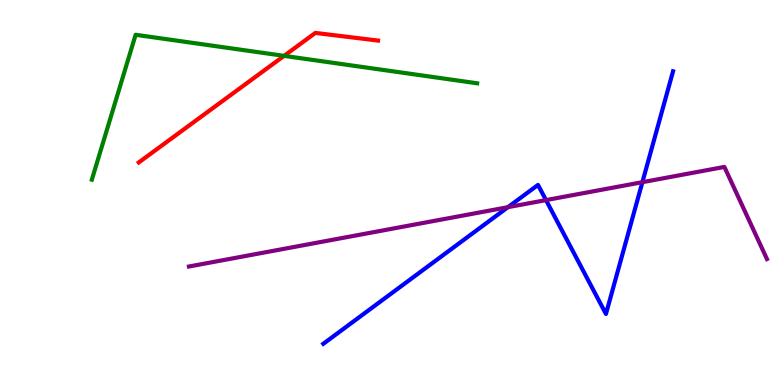[{'lines': ['blue', 'red'], 'intersections': []}, {'lines': ['green', 'red'], 'intersections': [{'x': 3.67, 'y': 8.55}]}, {'lines': ['purple', 'red'], 'intersections': []}, {'lines': ['blue', 'green'], 'intersections': []}, {'lines': ['blue', 'purple'], 'intersections': [{'x': 6.55, 'y': 4.62}, {'x': 7.05, 'y': 4.8}, {'x': 8.29, 'y': 5.27}]}, {'lines': ['green', 'purple'], 'intersections': []}]